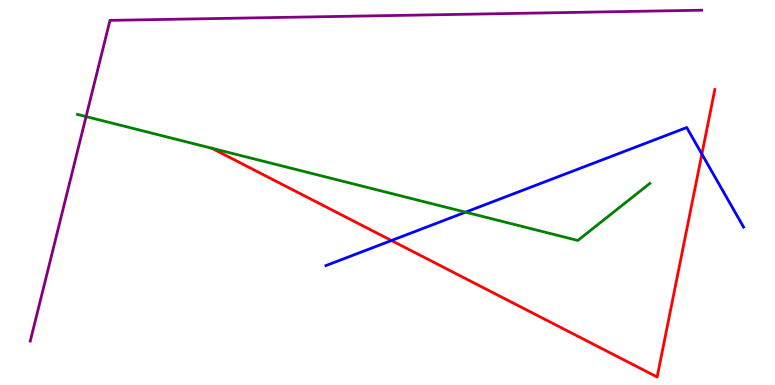[{'lines': ['blue', 'red'], 'intersections': [{'x': 5.05, 'y': 3.75}, {'x': 9.06, 'y': 6.0}]}, {'lines': ['green', 'red'], 'intersections': []}, {'lines': ['purple', 'red'], 'intersections': []}, {'lines': ['blue', 'green'], 'intersections': [{'x': 6.01, 'y': 4.49}]}, {'lines': ['blue', 'purple'], 'intersections': []}, {'lines': ['green', 'purple'], 'intersections': [{'x': 1.11, 'y': 6.97}]}]